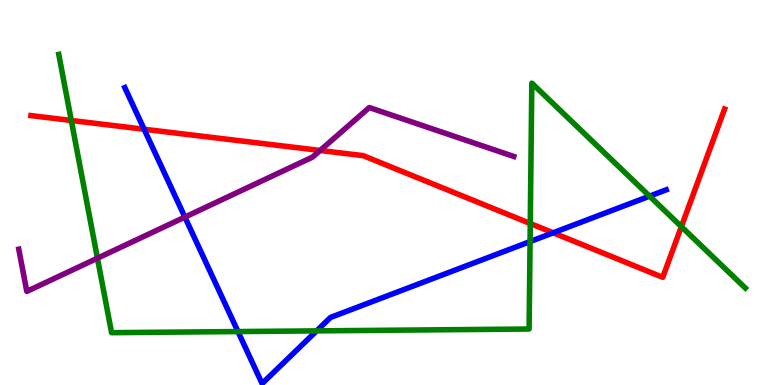[{'lines': ['blue', 'red'], 'intersections': [{'x': 1.86, 'y': 6.64}, {'x': 7.14, 'y': 3.95}]}, {'lines': ['green', 'red'], 'intersections': [{'x': 0.92, 'y': 6.87}, {'x': 6.84, 'y': 4.19}, {'x': 8.79, 'y': 4.11}]}, {'lines': ['purple', 'red'], 'intersections': [{'x': 4.13, 'y': 6.09}]}, {'lines': ['blue', 'green'], 'intersections': [{'x': 3.07, 'y': 1.39}, {'x': 4.09, 'y': 1.41}, {'x': 6.84, 'y': 3.72}, {'x': 8.38, 'y': 4.91}]}, {'lines': ['blue', 'purple'], 'intersections': [{'x': 2.39, 'y': 4.36}]}, {'lines': ['green', 'purple'], 'intersections': [{'x': 1.26, 'y': 3.29}]}]